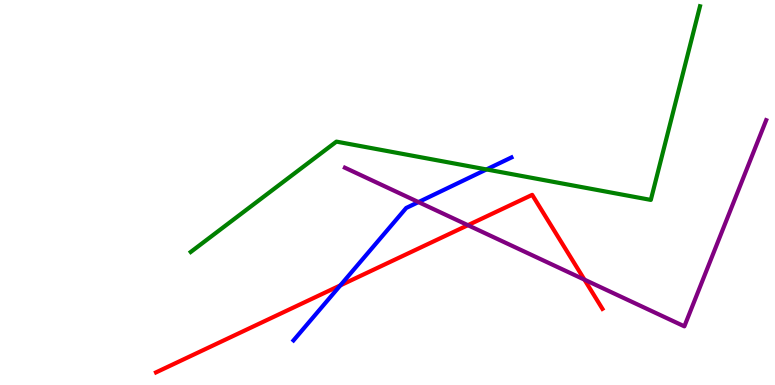[{'lines': ['blue', 'red'], 'intersections': [{'x': 4.39, 'y': 2.59}]}, {'lines': ['green', 'red'], 'intersections': []}, {'lines': ['purple', 'red'], 'intersections': [{'x': 6.04, 'y': 4.15}, {'x': 7.54, 'y': 2.74}]}, {'lines': ['blue', 'green'], 'intersections': [{'x': 6.28, 'y': 5.6}]}, {'lines': ['blue', 'purple'], 'intersections': [{'x': 5.4, 'y': 4.75}]}, {'lines': ['green', 'purple'], 'intersections': []}]